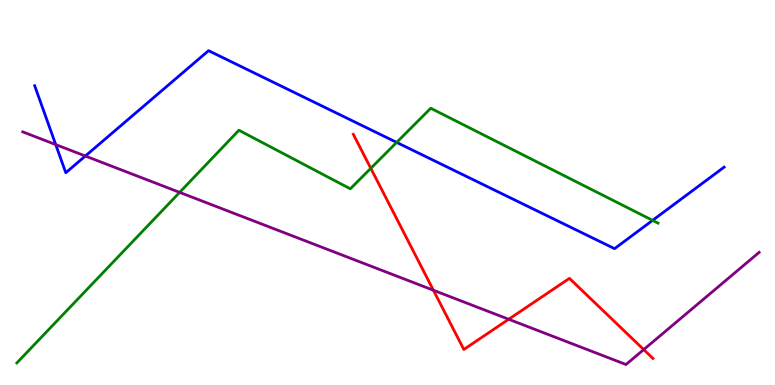[{'lines': ['blue', 'red'], 'intersections': []}, {'lines': ['green', 'red'], 'intersections': [{'x': 4.78, 'y': 5.63}]}, {'lines': ['purple', 'red'], 'intersections': [{'x': 5.59, 'y': 2.46}, {'x': 6.56, 'y': 1.71}, {'x': 8.31, 'y': 0.92}]}, {'lines': ['blue', 'green'], 'intersections': [{'x': 5.12, 'y': 6.3}, {'x': 8.42, 'y': 4.28}]}, {'lines': ['blue', 'purple'], 'intersections': [{'x': 0.719, 'y': 6.24}, {'x': 1.1, 'y': 5.95}]}, {'lines': ['green', 'purple'], 'intersections': [{'x': 2.32, 'y': 5.0}]}]